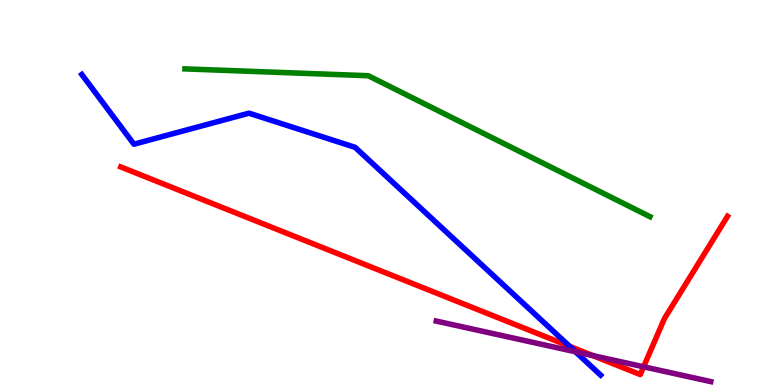[{'lines': ['blue', 'red'], 'intersections': [{'x': 7.35, 'y': 1.0}]}, {'lines': ['green', 'red'], 'intersections': []}, {'lines': ['purple', 'red'], 'intersections': [{'x': 7.65, 'y': 0.764}, {'x': 8.3, 'y': 0.473}]}, {'lines': ['blue', 'green'], 'intersections': []}, {'lines': ['blue', 'purple'], 'intersections': [{'x': 7.43, 'y': 0.863}]}, {'lines': ['green', 'purple'], 'intersections': []}]